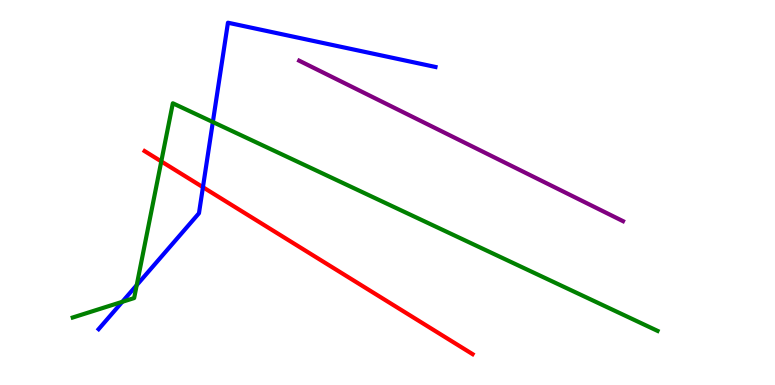[{'lines': ['blue', 'red'], 'intersections': [{'x': 2.62, 'y': 5.14}]}, {'lines': ['green', 'red'], 'intersections': [{'x': 2.08, 'y': 5.81}]}, {'lines': ['purple', 'red'], 'intersections': []}, {'lines': ['blue', 'green'], 'intersections': [{'x': 1.58, 'y': 2.16}, {'x': 1.76, 'y': 2.59}, {'x': 2.75, 'y': 6.83}]}, {'lines': ['blue', 'purple'], 'intersections': []}, {'lines': ['green', 'purple'], 'intersections': []}]